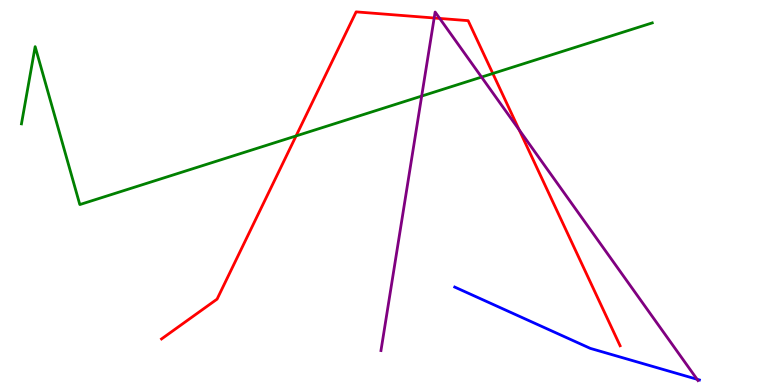[{'lines': ['blue', 'red'], 'intersections': []}, {'lines': ['green', 'red'], 'intersections': [{'x': 3.82, 'y': 6.47}, {'x': 6.36, 'y': 8.09}]}, {'lines': ['purple', 'red'], 'intersections': [{'x': 5.6, 'y': 9.53}, {'x': 5.67, 'y': 9.52}, {'x': 6.7, 'y': 6.63}]}, {'lines': ['blue', 'green'], 'intersections': []}, {'lines': ['blue', 'purple'], 'intersections': [{'x': 8.99, 'y': 0.149}]}, {'lines': ['green', 'purple'], 'intersections': [{'x': 5.44, 'y': 7.5}, {'x': 6.21, 'y': 8.0}]}]